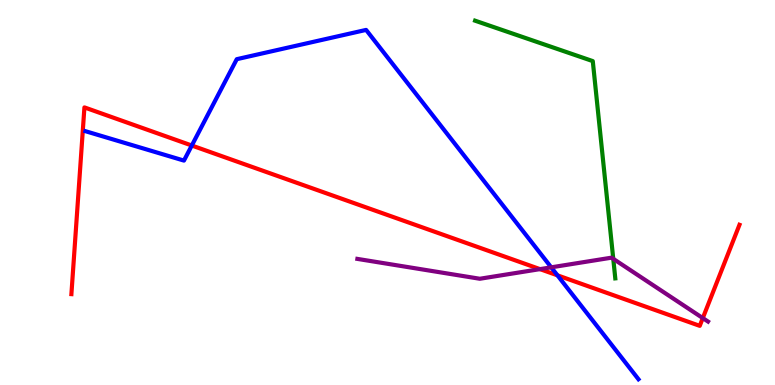[{'lines': ['blue', 'red'], 'intersections': [{'x': 2.47, 'y': 6.22}, {'x': 7.19, 'y': 2.85}]}, {'lines': ['green', 'red'], 'intersections': []}, {'lines': ['purple', 'red'], 'intersections': [{'x': 6.97, 'y': 3.01}, {'x': 9.07, 'y': 1.74}]}, {'lines': ['blue', 'green'], 'intersections': []}, {'lines': ['blue', 'purple'], 'intersections': [{'x': 7.11, 'y': 3.06}]}, {'lines': ['green', 'purple'], 'intersections': [{'x': 7.91, 'y': 3.28}]}]